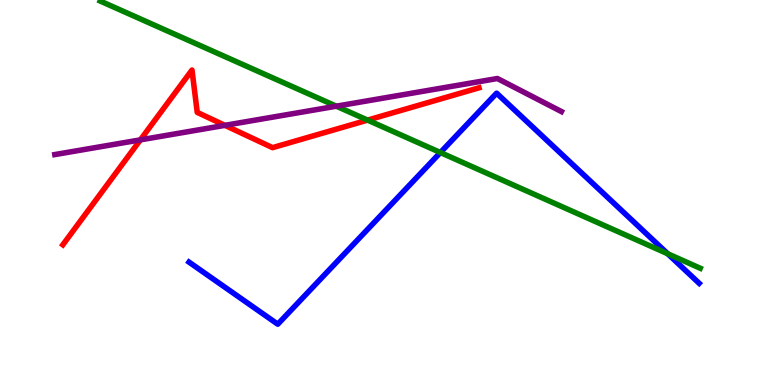[{'lines': ['blue', 'red'], 'intersections': []}, {'lines': ['green', 'red'], 'intersections': [{'x': 4.74, 'y': 6.88}]}, {'lines': ['purple', 'red'], 'intersections': [{'x': 1.81, 'y': 6.37}, {'x': 2.9, 'y': 6.74}]}, {'lines': ['blue', 'green'], 'intersections': [{'x': 5.68, 'y': 6.04}, {'x': 8.62, 'y': 3.41}]}, {'lines': ['blue', 'purple'], 'intersections': []}, {'lines': ['green', 'purple'], 'intersections': [{'x': 4.34, 'y': 7.24}]}]